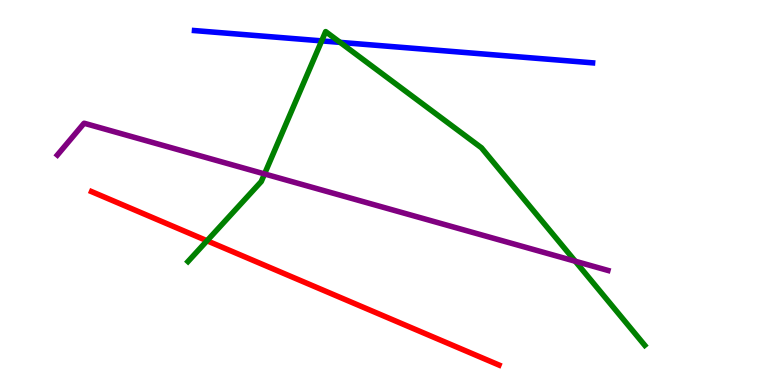[{'lines': ['blue', 'red'], 'intersections': []}, {'lines': ['green', 'red'], 'intersections': [{'x': 2.67, 'y': 3.75}]}, {'lines': ['purple', 'red'], 'intersections': []}, {'lines': ['blue', 'green'], 'intersections': [{'x': 4.15, 'y': 8.94}, {'x': 4.39, 'y': 8.9}]}, {'lines': ['blue', 'purple'], 'intersections': []}, {'lines': ['green', 'purple'], 'intersections': [{'x': 3.41, 'y': 5.48}, {'x': 7.42, 'y': 3.21}]}]